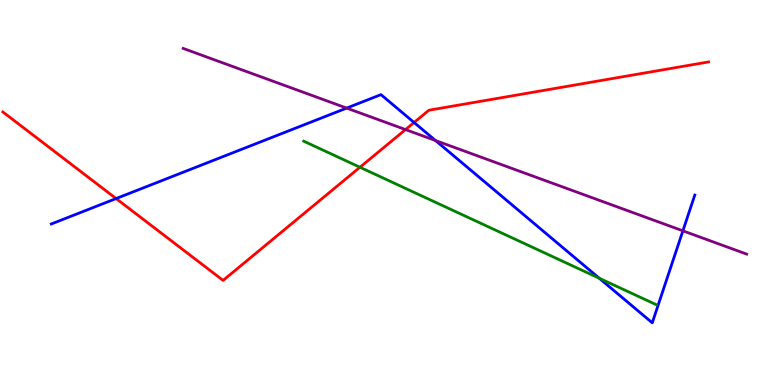[{'lines': ['blue', 'red'], 'intersections': [{'x': 1.5, 'y': 4.84}, {'x': 5.34, 'y': 6.82}]}, {'lines': ['green', 'red'], 'intersections': [{'x': 4.64, 'y': 5.66}]}, {'lines': ['purple', 'red'], 'intersections': [{'x': 5.23, 'y': 6.63}]}, {'lines': ['blue', 'green'], 'intersections': [{'x': 7.73, 'y': 2.77}]}, {'lines': ['blue', 'purple'], 'intersections': [{'x': 4.47, 'y': 7.19}, {'x': 5.62, 'y': 6.35}, {'x': 8.81, 'y': 4.0}]}, {'lines': ['green', 'purple'], 'intersections': []}]